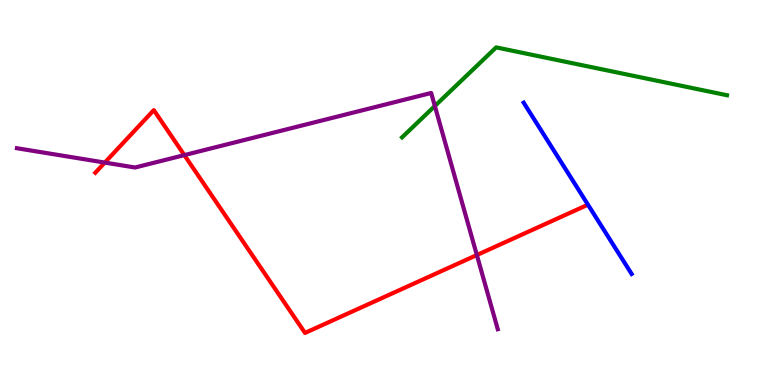[{'lines': ['blue', 'red'], 'intersections': []}, {'lines': ['green', 'red'], 'intersections': []}, {'lines': ['purple', 'red'], 'intersections': [{'x': 1.35, 'y': 5.78}, {'x': 2.38, 'y': 5.97}, {'x': 6.15, 'y': 3.38}]}, {'lines': ['blue', 'green'], 'intersections': []}, {'lines': ['blue', 'purple'], 'intersections': []}, {'lines': ['green', 'purple'], 'intersections': [{'x': 5.61, 'y': 7.25}]}]